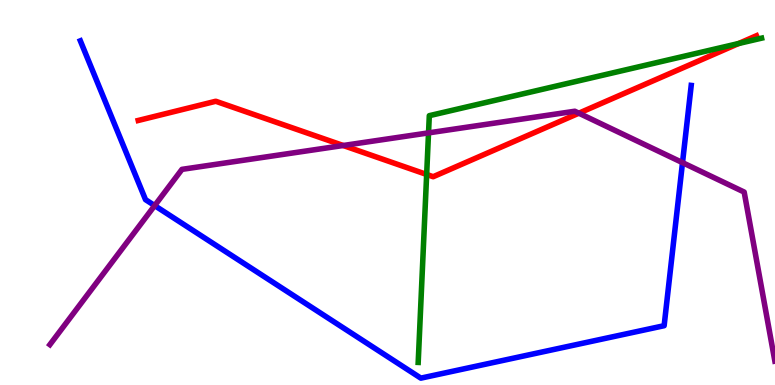[{'lines': ['blue', 'red'], 'intersections': []}, {'lines': ['green', 'red'], 'intersections': [{'x': 5.51, 'y': 5.47}, {'x': 9.53, 'y': 8.87}]}, {'lines': ['purple', 'red'], 'intersections': [{'x': 4.43, 'y': 6.22}, {'x': 7.47, 'y': 7.06}]}, {'lines': ['blue', 'green'], 'intersections': []}, {'lines': ['blue', 'purple'], 'intersections': [{'x': 2.0, 'y': 4.66}, {'x': 8.81, 'y': 5.78}]}, {'lines': ['green', 'purple'], 'intersections': [{'x': 5.53, 'y': 6.55}]}]